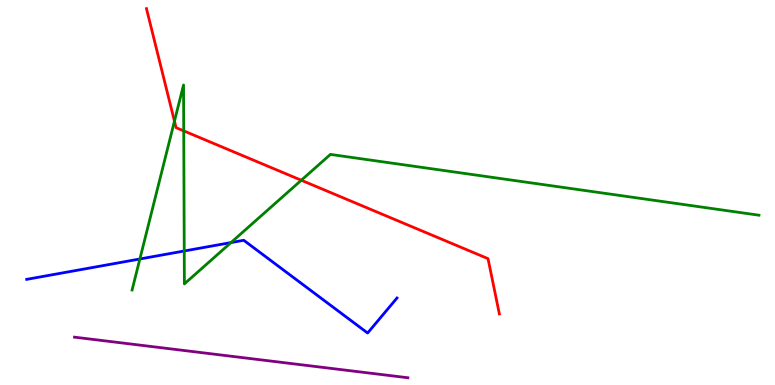[{'lines': ['blue', 'red'], 'intersections': []}, {'lines': ['green', 'red'], 'intersections': [{'x': 2.25, 'y': 6.85}, {'x': 2.37, 'y': 6.6}, {'x': 3.89, 'y': 5.32}]}, {'lines': ['purple', 'red'], 'intersections': []}, {'lines': ['blue', 'green'], 'intersections': [{'x': 1.8, 'y': 3.27}, {'x': 2.38, 'y': 3.48}, {'x': 2.98, 'y': 3.7}]}, {'lines': ['blue', 'purple'], 'intersections': []}, {'lines': ['green', 'purple'], 'intersections': []}]